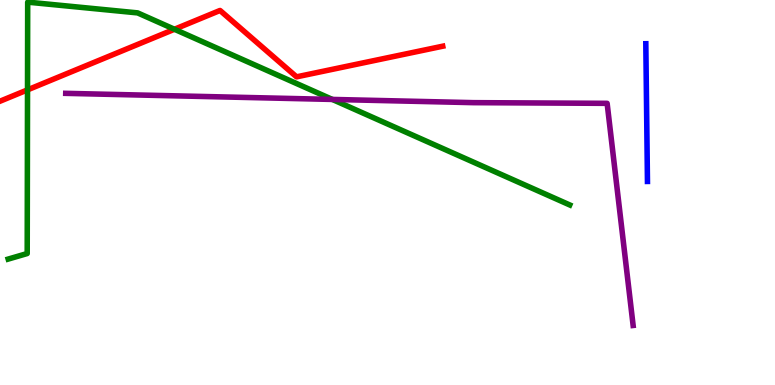[{'lines': ['blue', 'red'], 'intersections': []}, {'lines': ['green', 'red'], 'intersections': [{'x': 0.355, 'y': 7.67}, {'x': 2.25, 'y': 9.24}]}, {'lines': ['purple', 'red'], 'intersections': []}, {'lines': ['blue', 'green'], 'intersections': []}, {'lines': ['blue', 'purple'], 'intersections': []}, {'lines': ['green', 'purple'], 'intersections': [{'x': 4.29, 'y': 7.42}]}]